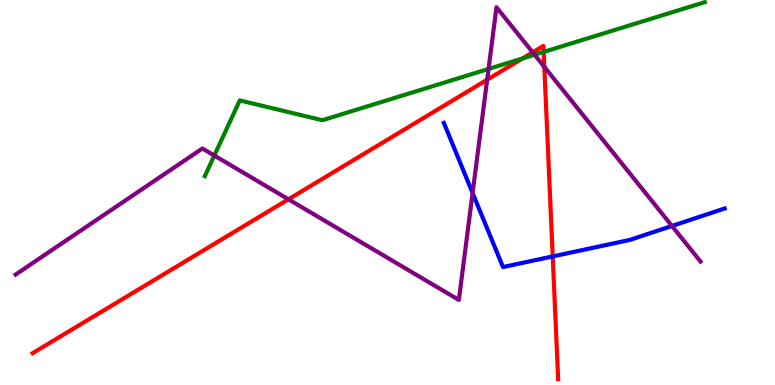[{'lines': ['blue', 'red'], 'intersections': [{'x': 7.13, 'y': 3.34}]}, {'lines': ['green', 'red'], 'intersections': [{'x': 6.74, 'y': 8.48}, {'x': 7.01, 'y': 8.65}]}, {'lines': ['purple', 'red'], 'intersections': [{'x': 3.72, 'y': 4.82}, {'x': 6.29, 'y': 7.93}, {'x': 6.87, 'y': 8.64}, {'x': 7.02, 'y': 8.26}]}, {'lines': ['blue', 'green'], 'intersections': []}, {'lines': ['blue', 'purple'], 'intersections': [{'x': 6.1, 'y': 4.99}, {'x': 8.67, 'y': 4.13}]}, {'lines': ['green', 'purple'], 'intersections': [{'x': 2.77, 'y': 5.96}, {'x': 6.3, 'y': 8.21}, {'x': 6.9, 'y': 8.58}]}]